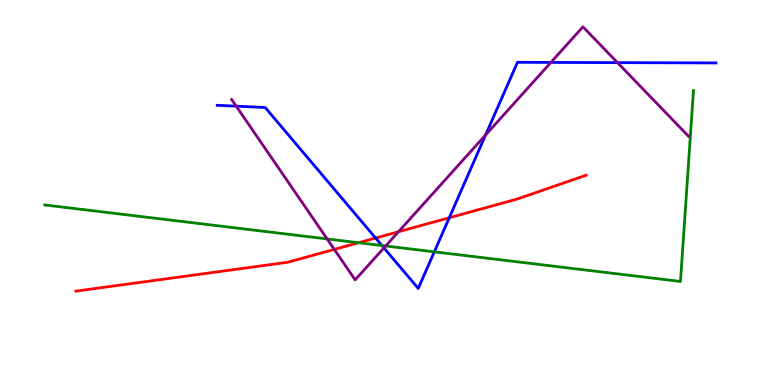[{'lines': ['blue', 'red'], 'intersections': [{'x': 4.85, 'y': 3.82}, {'x': 5.8, 'y': 4.34}]}, {'lines': ['green', 'red'], 'intersections': [{'x': 4.63, 'y': 3.7}]}, {'lines': ['purple', 'red'], 'intersections': [{'x': 4.31, 'y': 3.52}, {'x': 5.14, 'y': 3.98}]}, {'lines': ['blue', 'green'], 'intersections': [{'x': 4.93, 'y': 3.62}, {'x': 5.6, 'y': 3.46}]}, {'lines': ['blue', 'purple'], 'intersections': [{'x': 3.05, 'y': 7.24}, {'x': 4.95, 'y': 3.56}, {'x': 6.27, 'y': 6.49}, {'x': 7.11, 'y': 8.38}, {'x': 7.97, 'y': 8.37}]}, {'lines': ['green', 'purple'], 'intersections': [{'x': 4.22, 'y': 3.79}, {'x': 4.98, 'y': 3.61}]}]